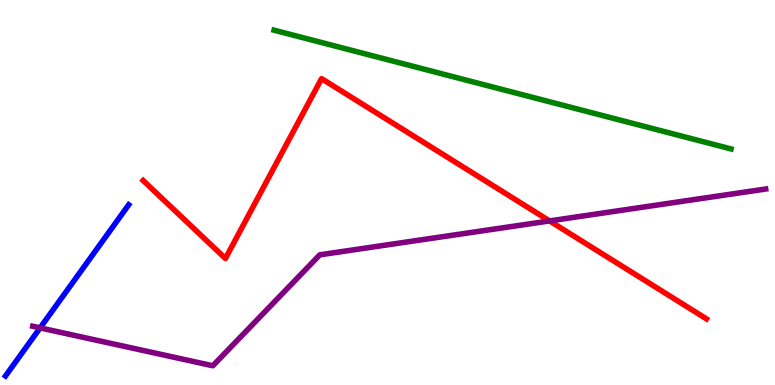[{'lines': ['blue', 'red'], 'intersections': []}, {'lines': ['green', 'red'], 'intersections': []}, {'lines': ['purple', 'red'], 'intersections': [{'x': 7.09, 'y': 4.26}]}, {'lines': ['blue', 'green'], 'intersections': []}, {'lines': ['blue', 'purple'], 'intersections': [{'x': 0.517, 'y': 1.48}]}, {'lines': ['green', 'purple'], 'intersections': []}]